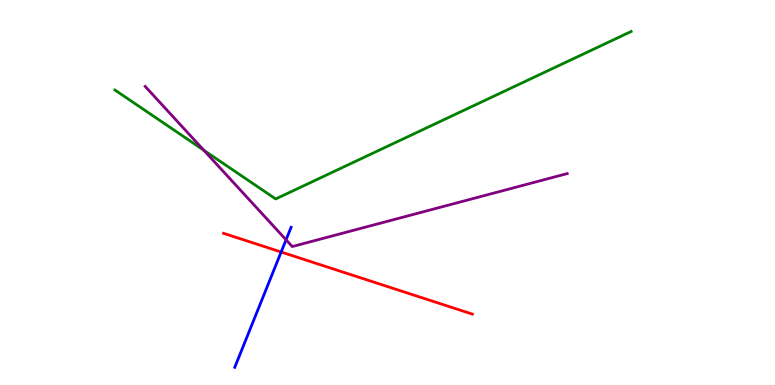[{'lines': ['blue', 'red'], 'intersections': [{'x': 3.63, 'y': 3.45}]}, {'lines': ['green', 'red'], 'intersections': []}, {'lines': ['purple', 'red'], 'intersections': []}, {'lines': ['blue', 'green'], 'intersections': []}, {'lines': ['blue', 'purple'], 'intersections': [{'x': 3.69, 'y': 3.77}]}, {'lines': ['green', 'purple'], 'intersections': [{'x': 2.63, 'y': 6.1}]}]